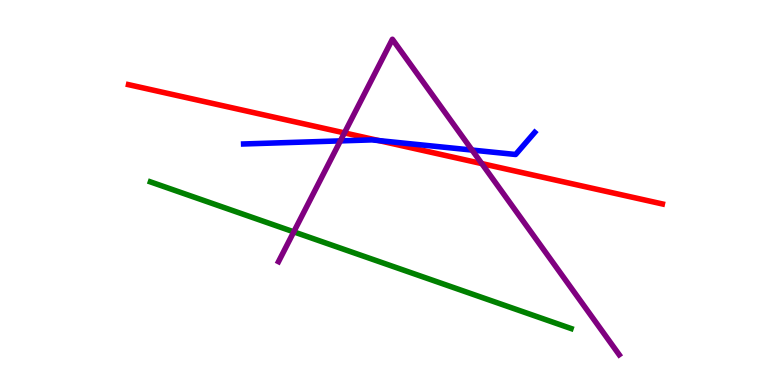[{'lines': ['blue', 'red'], 'intersections': [{'x': 4.89, 'y': 6.35}]}, {'lines': ['green', 'red'], 'intersections': []}, {'lines': ['purple', 'red'], 'intersections': [{'x': 4.44, 'y': 6.55}, {'x': 6.22, 'y': 5.75}]}, {'lines': ['blue', 'green'], 'intersections': []}, {'lines': ['blue', 'purple'], 'intersections': [{'x': 4.39, 'y': 6.34}, {'x': 6.09, 'y': 6.1}]}, {'lines': ['green', 'purple'], 'intersections': [{'x': 3.79, 'y': 3.98}]}]